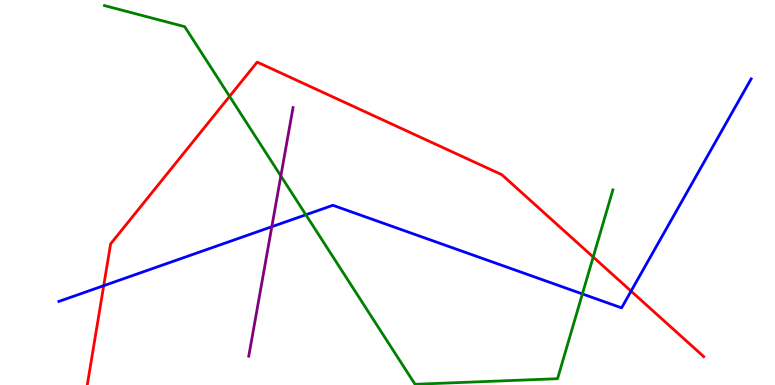[{'lines': ['blue', 'red'], 'intersections': [{'x': 1.34, 'y': 2.58}, {'x': 8.14, 'y': 2.44}]}, {'lines': ['green', 'red'], 'intersections': [{'x': 2.96, 'y': 7.5}, {'x': 7.65, 'y': 3.32}]}, {'lines': ['purple', 'red'], 'intersections': []}, {'lines': ['blue', 'green'], 'intersections': [{'x': 3.95, 'y': 4.42}, {'x': 7.51, 'y': 2.37}]}, {'lines': ['blue', 'purple'], 'intersections': [{'x': 3.51, 'y': 4.11}]}, {'lines': ['green', 'purple'], 'intersections': [{'x': 3.62, 'y': 5.43}]}]